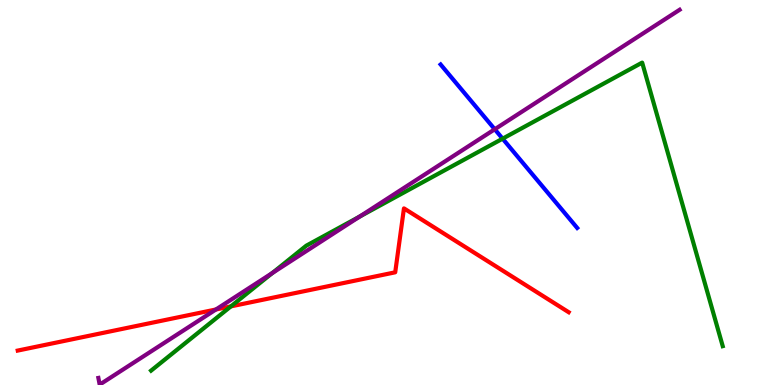[{'lines': ['blue', 'red'], 'intersections': []}, {'lines': ['green', 'red'], 'intersections': [{'x': 2.98, 'y': 2.04}]}, {'lines': ['purple', 'red'], 'intersections': [{'x': 2.79, 'y': 1.96}]}, {'lines': ['blue', 'green'], 'intersections': [{'x': 6.49, 'y': 6.4}]}, {'lines': ['blue', 'purple'], 'intersections': [{'x': 6.38, 'y': 6.64}]}, {'lines': ['green', 'purple'], 'intersections': [{'x': 3.51, 'y': 2.91}, {'x': 4.64, 'y': 4.37}]}]